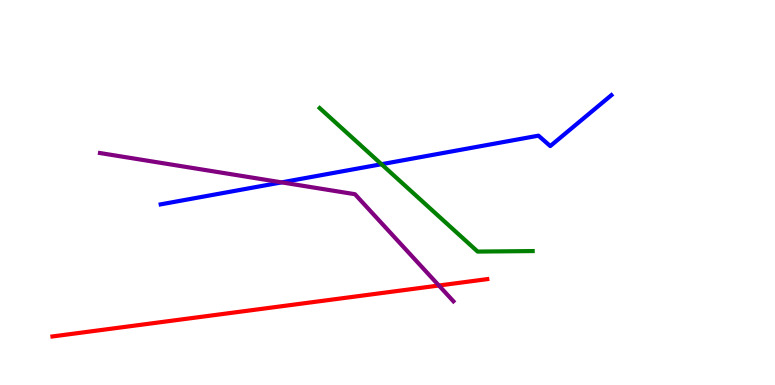[{'lines': ['blue', 'red'], 'intersections': []}, {'lines': ['green', 'red'], 'intersections': []}, {'lines': ['purple', 'red'], 'intersections': [{'x': 5.66, 'y': 2.58}]}, {'lines': ['blue', 'green'], 'intersections': [{'x': 4.92, 'y': 5.73}]}, {'lines': ['blue', 'purple'], 'intersections': [{'x': 3.63, 'y': 5.26}]}, {'lines': ['green', 'purple'], 'intersections': []}]